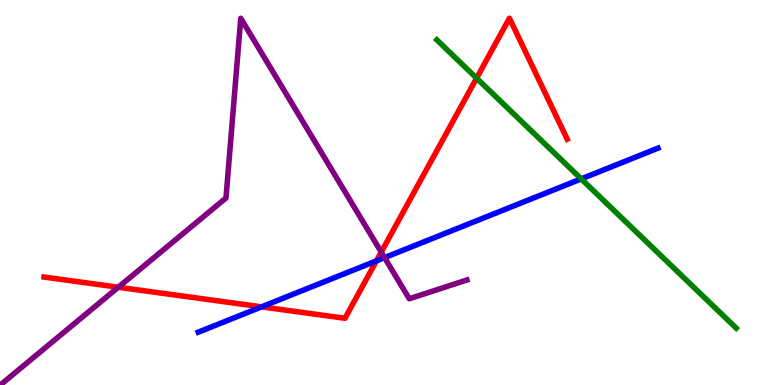[{'lines': ['blue', 'red'], 'intersections': [{'x': 3.38, 'y': 2.03}, {'x': 4.86, 'y': 3.22}]}, {'lines': ['green', 'red'], 'intersections': [{'x': 6.15, 'y': 7.97}]}, {'lines': ['purple', 'red'], 'intersections': [{'x': 1.53, 'y': 2.54}, {'x': 4.92, 'y': 3.45}]}, {'lines': ['blue', 'green'], 'intersections': [{'x': 7.5, 'y': 5.35}]}, {'lines': ['blue', 'purple'], 'intersections': [{'x': 4.96, 'y': 3.31}]}, {'lines': ['green', 'purple'], 'intersections': []}]